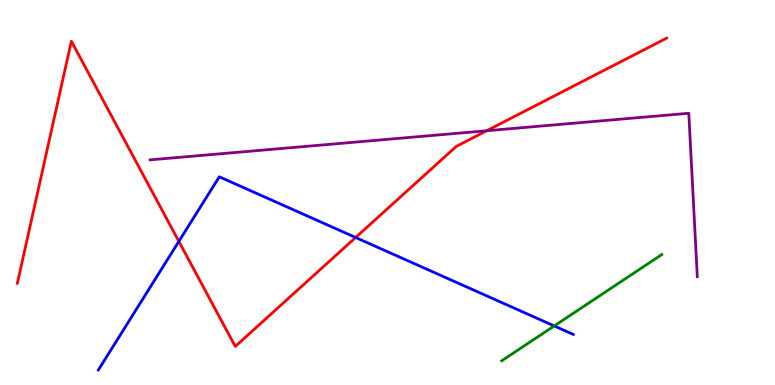[{'lines': ['blue', 'red'], 'intersections': [{'x': 2.31, 'y': 3.73}, {'x': 4.59, 'y': 3.83}]}, {'lines': ['green', 'red'], 'intersections': []}, {'lines': ['purple', 'red'], 'intersections': [{'x': 6.28, 'y': 6.6}]}, {'lines': ['blue', 'green'], 'intersections': [{'x': 7.15, 'y': 1.53}]}, {'lines': ['blue', 'purple'], 'intersections': []}, {'lines': ['green', 'purple'], 'intersections': []}]